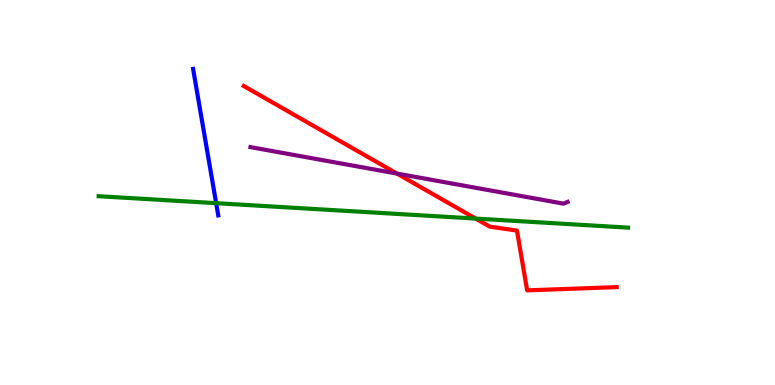[{'lines': ['blue', 'red'], 'intersections': []}, {'lines': ['green', 'red'], 'intersections': [{'x': 6.14, 'y': 4.32}]}, {'lines': ['purple', 'red'], 'intersections': [{'x': 5.12, 'y': 5.49}]}, {'lines': ['blue', 'green'], 'intersections': [{'x': 2.79, 'y': 4.72}]}, {'lines': ['blue', 'purple'], 'intersections': []}, {'lines': ['green', 'purple'], 'intersections': []}]